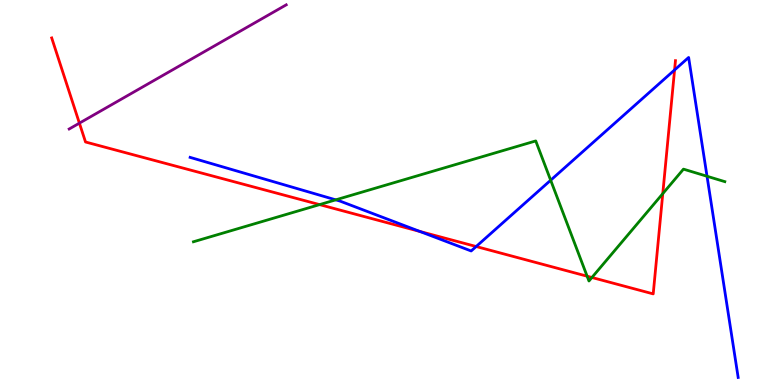[{'lines': ['blue', 'red'], 'intersections': [{'x': 5.42, 'y': 3.99}, {'x': 6.14, 'y': 3.6}, {'x': 8.7, 'y': 8.18}]}, {'lines': ['green', 'red'], 'intersections': [{'x': 4.12, 'y': 4.69}, {'x': 7.58, 'y': 2.83}, {'x': 7.64, 'y': 2.79}, {'x': 8.55, 'y': 4.97}]}, {'lines': ['purple', 'red'], 'intersections': [{'x': 1.02, 'y': 6.8}]}, {'lines': ['blue', 'green'], 'intersections': [{'x': 4.33, 'y': 4.81}, {'x': 7.11, 'y': 5.32}, {'x': 9.12, 'y': 5.42}]}, {'lines': ['blue', 'purple'], 'intersections': []}, {'lines': ['green', 'purple'], 'intersections': []}]